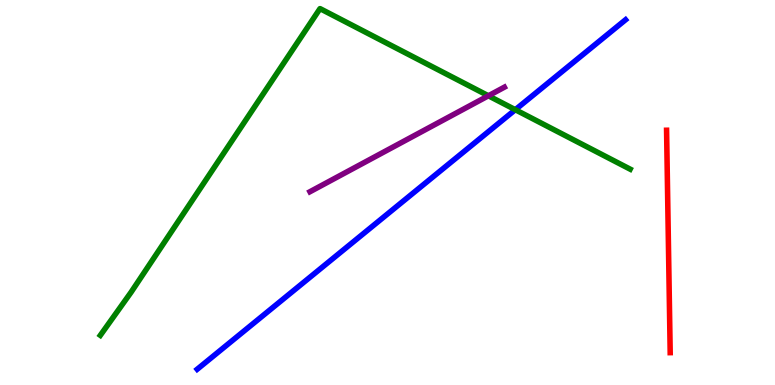[{'lines': ['blue', 'red'], 'intersections': []}, {'lines': ['green', 'red'], 'intersections': []}, {'lines': ['purple', 'red'], 'intersections': []}, {'lines': ['blue', 'green'], 'intersections': [{'x': 6.65, 'y': 7.15}]}, {'lines': ['blue', 'purple'], 'intersections': []}, {'lines': ['green', 'purple'], 'intersections': [{'x': 6.3, 'y': 7.51}]}]